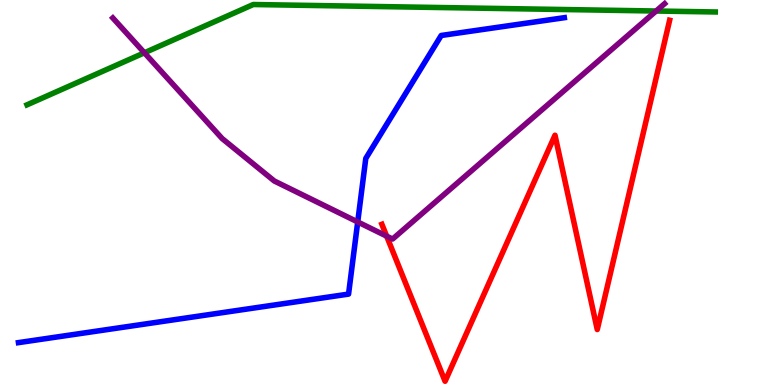[{'lines': ['blue', 'red'], 'intersections': []}, {'lines': ['green', 'red'], 'intersections': []}, {'lines': ['purple', 'red'], 'intersections': [{'x': 4.99, 'y': 3.87}]}, {'lines': ['blue', 'green'], 'intersections': []}, {'lines': ['blue', 'purple'], 'intersections': [{'x': 4.62, 'y': 4.24}]}, {'lines': ['green', 'purple'], 'intersections': [{'x': 1.86, 'y': 8.63}, {'x': 8.47, 'y': 9.71}]}]